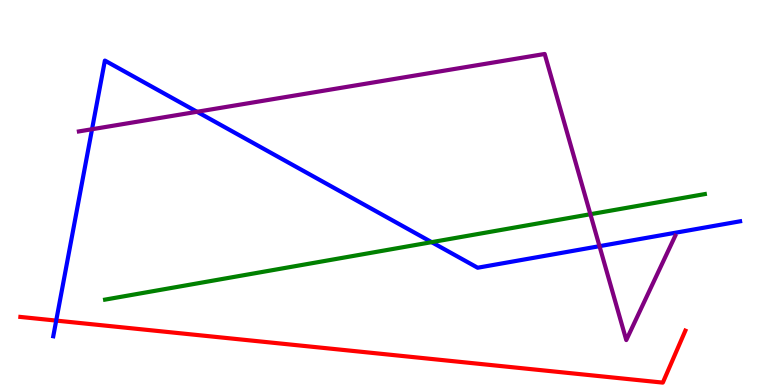[{'lines': ['blue', 'red'], 'intersections': [{'x': 0.725, 'y': 1.67}]}, {'lines': ['green', 'red'], 'intersections': []}, {'lines': ['purple', 'red'], 'intersections': []}, {'lines': ['blue', 'green'], 'intersections': [{'x': 5.57, 'y': 3.71}]}, {'lines': ['blue', 'purple'], 'intersections': [{'x': 1.19, 'y': 6.64}, {'x': 2.54, 'y': 7.1}, {'x': 7.74, 'y': 3.61}]}, {'lines': ['green', 'purple'], 'intersections': [{'x': 7.62, 'y': 4.44}]}]